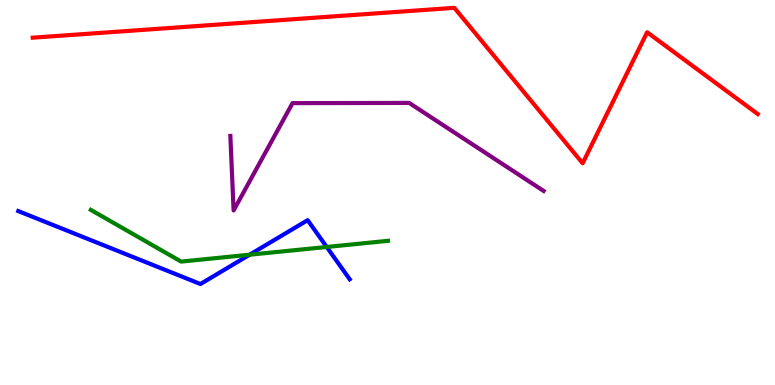[{'lines': ['blue', 'red'], 'intersections': []}, {'lines': ['green', 'red'], 'intersections': []}, {'lines': ['purple', 'red'], 'intersections': []}, {'lines': ['blue', 'green'], 'intersections': [{'x': 3.22, 'y': 3.38}, {'x': 4.22, 'y': 3.59}]}, {'lines': ['blue', 'purple'], 'intersections': []}, {'lines': ['green', 'purple'], 'intersections': []}]